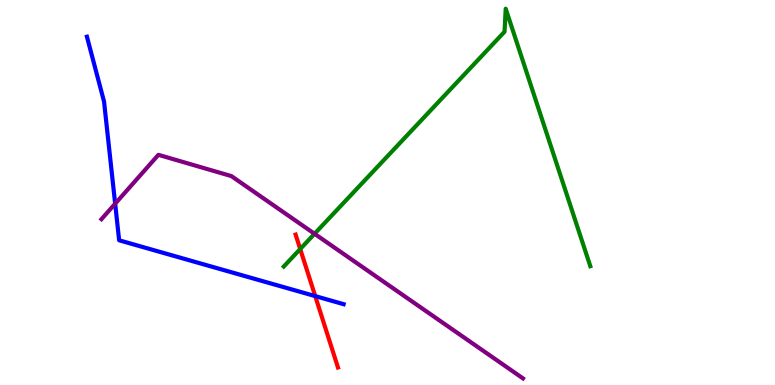[{'lines': ['blue', 'red'], 'intersections': [{'x': 4.07, 'y': 2.31}]}, {'lines': ['green', 'red'], 'intersections': [{'x': 3.87, 'y': 3.53}]}, {'lines': ['purple', 'red'], 'intersections': []}, {'lines': ['blue', 'green'], 'intersections': []}, {'lines': ['blue', 'purple'], 'intersections': [{'x': 1.49, 'y': 4.71}]}, {'lines': ['green', 'purple'], 'intersections': [{'x': 4.06, 'y': 3.93}]}]